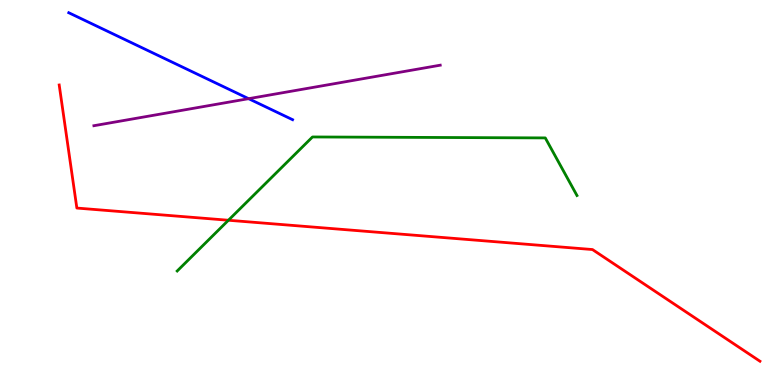[{'lines': ['blue', 'red'], 'intersections': []}, {'lines': ['green', 'red'], 'intersections': [{'x': 2.95, 'y': 4.28}]}, {'lines': ['purple', 'red'], 'intersections': []}, {'lines': ['blue', 'green'], 'intersections': []}, {'lines': ['blue', 'purple'], 'intersections': [{'x': 3.21, 'y': 7.44}]}, {'lines': ['green', 'purple'], 'intersections': []}]